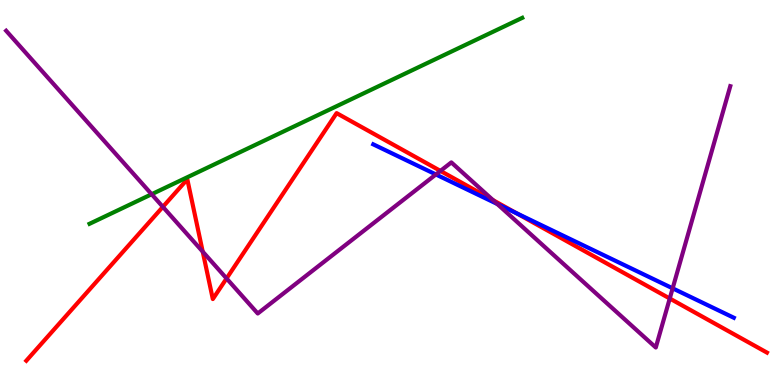[{'lines': ['blue', 'red'], 'intersections': [{'x': 6.66, 'y': 4.46}]}, {'lines': ['green', 'red'], 'intersections': []}, {'lines': ['purple', 'red'], 'intersections': [{'x': 2.1, 'y': 4.63}, {'x': 2.62, 'y': 3.46}, {'x': 2.92, 'y': 2.77}, {'x': 5.68, 'y': 5.56}, {'x': 6.36, 'y': 4.8}, {'x': 8.64, 'y': 2.25}]}, {'lines': ['blue', 'green'], 'intersections': []}, {'lines': ['blue', 'purple'], 'intersections': [{'x': 5.62, 'y': 5.47}, {'x': 6.42, 'y': 4.7}, {'x': 8.68, 'y': 2.51}]}, {'lines': ['green', 'purple'], 'intersections': [{'x': 1.96, 'y': 4.95}]}]